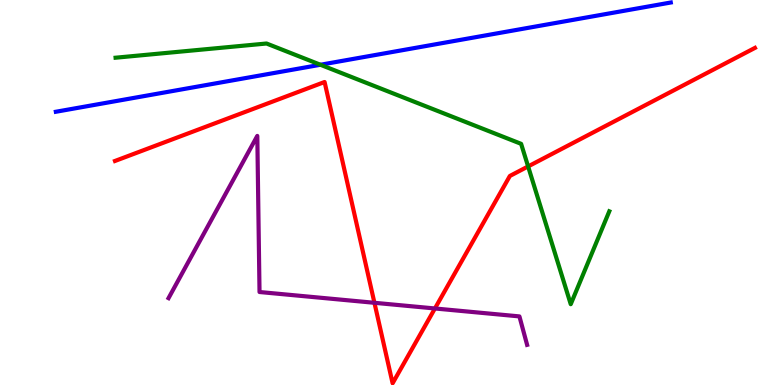[{'lines': ['blue', 'red'], 'intersections': []}, {'lines': ['green', 'red'], 'intersections': [{'x': 6.81, 'y': 5.68}]}, {'lines': ['purple', 'red'], 'intersections': [{'x': 4.83, 'y': 2.14}, {'x': 5.61, 'y': 1.99}]}, {'lines': ['blue', 'green'], 'intersections': [{'x': 4.13, 'y': 8.32}]}, {'lines': ['blue', 'purple'], 'intersections': []}, {'lines': ['green', 'purple'], 'intersections': []}]